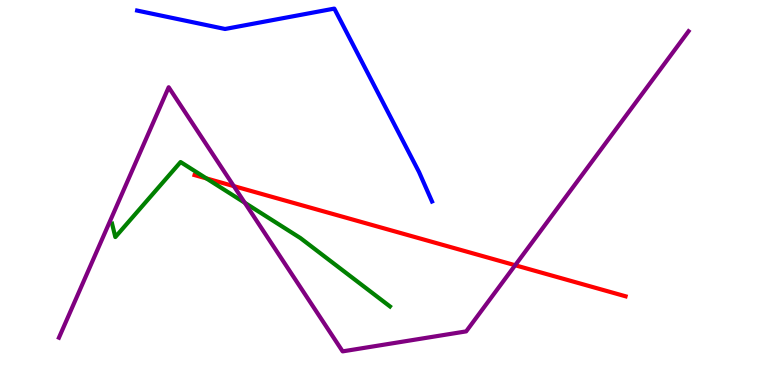[{'lines': ['blue', 'red'], 'intersections': []}, {'lines': ['green', 'red'], 'intersections': [{'x': 2.66, 'y': 5.37}]}, {'lines': ['purple', 'red'], 'intersections': [{'x': 3.02, 'y': 5.17}, {'x': 6.65, 'y': 3.11}]}, {'lines': ['blue', 'green'], 'intersections': []}, {'lines': ['blue', 'purple'], 'intersections': []}, {'lines': ['green', 'purple'], 'intersections': [{'x': 3.16, 'y': 4.73}]}]